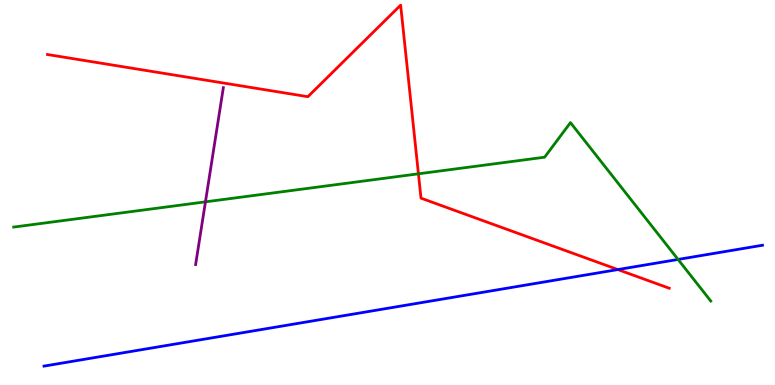[{'lines': ['blue', 'red'], 'intersections': [{'x': 7.97, 'y': 3.0}]}, {'lines': ['green', 'red'], 'intersections': [{'x': 5.4, 'y': 5.49}]}, {'lines': ['purple', 'red'], 'intersections': []}, {'lines': ['blue', 'green'], 'intersections': [{'x': 8.75, 'y': 3.26}]}, {'lines': ['blue', 'purple'], 'intersections': []}, {'lines': ['green', 'purple'], 'intersections': [{'x': 2.65, 'y': 4.76}]}]